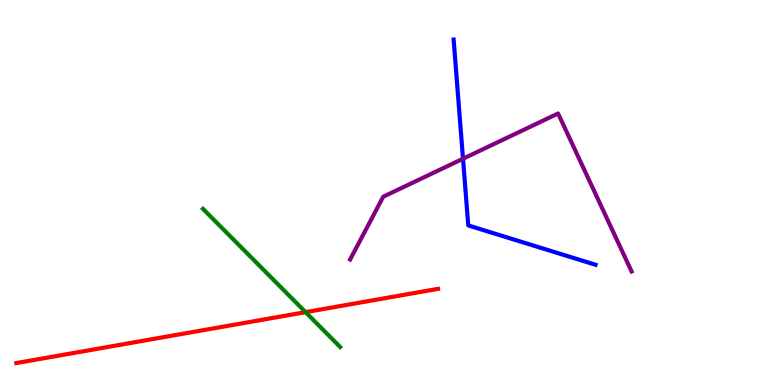[{'lines': ['blue', 'red'], 'intersections': []}, {'lines': ['green', 'red'], 'intersections': [{'x': 3.94, 'y': 1.89}]}, {'lines': ['purple', 'red'], 'intersections': []}, {'lines': ['blue', 'green'], 'intersections': []}, {'lines': ['blue', 'purple'], 'intersections': [{'x': 5.97, 'y': 5.88}]}, {'lines': ['green', 'purple'], 'intersections': []}]